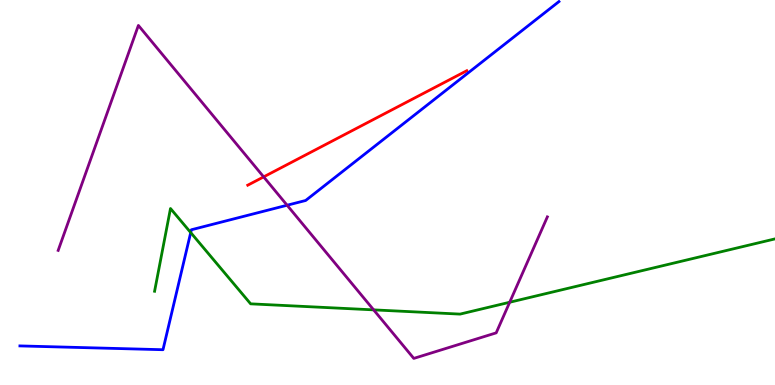[{'lines': ['blue', 'red'], 'intersections': []}, {'lines': ['green', 'red'], 'intersections': []}, {'lines': ['purple', 'red'], 'intersections': [{'x': 3.4, 'y': 5.41}]}, {'lines': ['blue', 'green'], 'intersections': [{'x': 2.46, 'y': 3.96}]}, {'lines': ['blue', 'purple'], 'intersections': [{'x': 3.7, 'y': 4.67}]}, {'lines': ['green', 'purple'], 'intersections': [{'x': 4.82, 'y': 1.95}, {'x': 6.58, 'y': 2.15}]}]